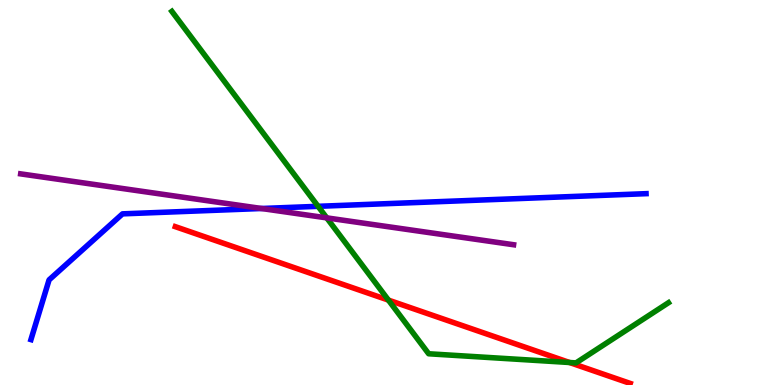[{'lines': ['blue', 'red'], 'intersections': []}, {'lines': ['green', 'red'], 'intersections': [{'x': 5.01, 'y': 2.21}, {'x': 7.35, 'y': 0.584}]}, {'lines': ['purple', 'red'], 'intersections': []}, {'lines': ['blue', 'green'], 'intersections': [{'x': 4.1, 'y': 4.64}]}, {'lines': ['blue', 'purple'], 'intersections': [{'x': 3.37, 'y': 4.58}]}, {'lines': ['green', 'purple'], 'intersections': [{'x': 4.22, 'y': 4.34}]}]